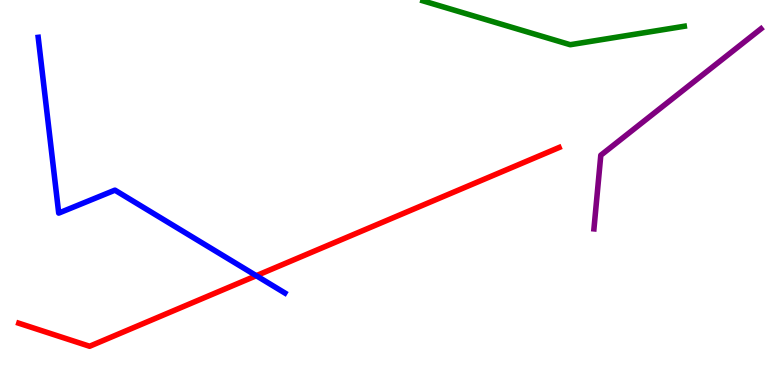[{'lines': ['blue', 'red'], 'intersections': [{'x': 3.31, 'y': 2.84}]}, {'lines': ['green', 'red'], 'intersections': []}, {'lines': ['purple', 'red'], 'intersections': []}, {'lines': ['blue', 'green'], 'intersections': []}, {'lines': ['blue', 'purple'], 'intersections': []}, {'lines': ['green', 'purple'], 'intersections': []}]